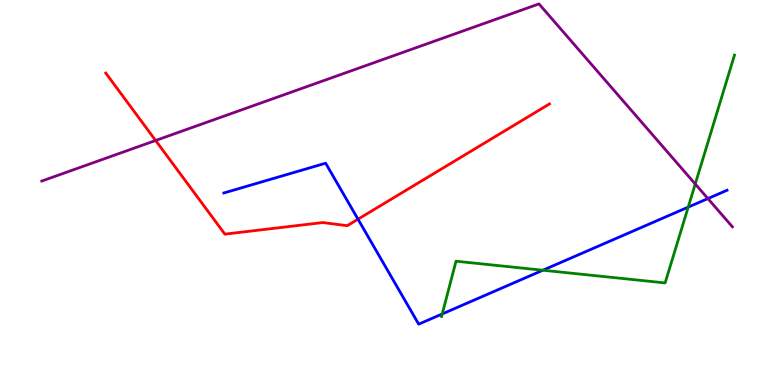[{'lines': ['blue', 'red'], 'intersections': [{'x': 4.62, 'y': 4.31}]}, {'lines': ['green', 'red'], 'intersections': []}, {'lines': ['purple', 'red'], 'intersections': [{'x': 2.01, 'y': 6.35}]}, {'lines': ['blue', 'green'], 'intersections': [{'x': 5.71, 'y': 1.85}, {'x': 7.01, 'y': 2.98}, {'x': 8.88, 'y': 4.62}]}, {'lines': ['blue', 'purple'], 'intersections': [{'x': 9.13, 'y': 4.84}]}, {'lines': ['green', 'purple'], 'intersections': [{'x': 8.97, 'y': 5.22}]}]